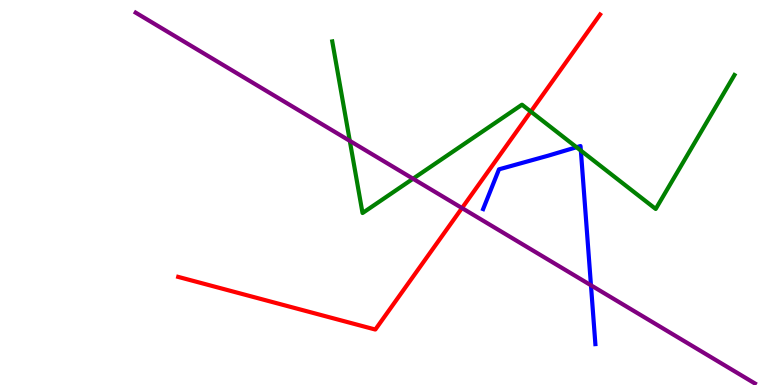[{'lines': ['blue', 'red'], 'intersections': []}, {'lines': ['green', 'red'], 'intersections': [{'x': 6.85, 'y': 7.1}]}, {'lines': ['purple', 'red'], 'intersections': [{'x': 5.96, 'y': 4.6}]}, {'lines': ['blue', 'green'], 'intersections': [{'x': 7.44, 'y': 6.18}, {'x': 7.49, 'y': 6.09}]}, {'lines': ['blue', 'purple'], 'intersections': [{'x': 7.63, 'y': 2.59}]}, {'lines': ['green', 'purple'], 'intersections': [{'x': 4.51, 'y': 6.34}, {'x': 5.33, 'y': 5.36}]}]